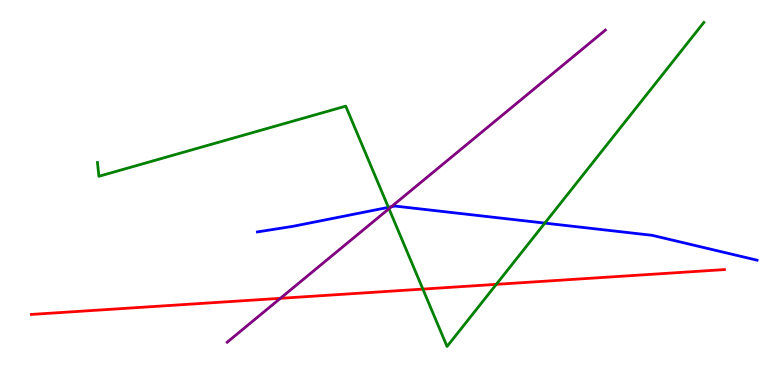[{'lines': ['blue', 'red'], 'intersections': []}, {'lines': ['green', 'red'], 'intersections': [{'x': 5.46, 'y': 2.49}, {'x': 6.4, 'y': 2.61}]}, {'lines': ['purple', 'red'], 'intersections': [{'x': 3.62, 'y': 2.25}]}, {'lines': ['blue', 'green'], 'intersections': [{'x': 5.01, 'y': 4.61}, {'x': 7.03, 'y': 4.2}]}, {'lines': ['blue', 'purple'], 'intersections': [{'x': 5.05, 'y': 4.63}]}, {'lines': ['green', 'purple'], 'intersections': [{'x': 5.02, 'y': 4.58}]}]